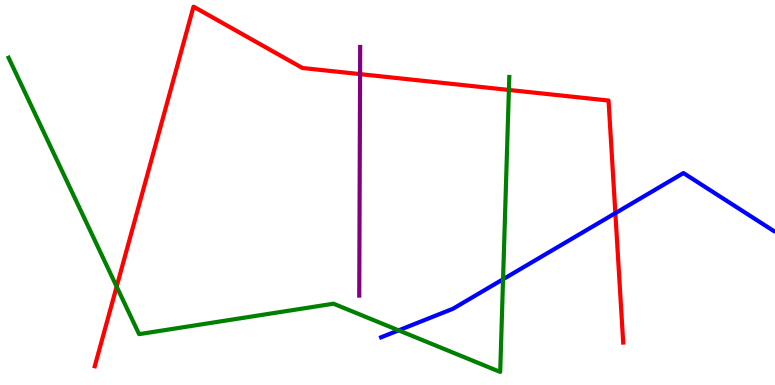[{'lines': ['blue', 'red'], 'intersections': [{'x': 7.94, 'y': 4.46}]}, {'lines': ['green', 'red'], 'intersections': [{'x': 1.51, 'y': 2.56}, {'x': 6.57, 'y': 7.66}]}, {'lines': ['purple', 'red'], 'intersections': [{'x': 4.65, 'y': 8.07}]}, {'lines': ['blue', 'green'], 'intersections': [{'x': 5.14, 'y': 1.42}, {'x': 6.49, 'y': 2.75}]}, {'lines': ['blue', 'purple'], 'intersections': []}, {'lines': ['green', 'purple'], 'intersections': []}]